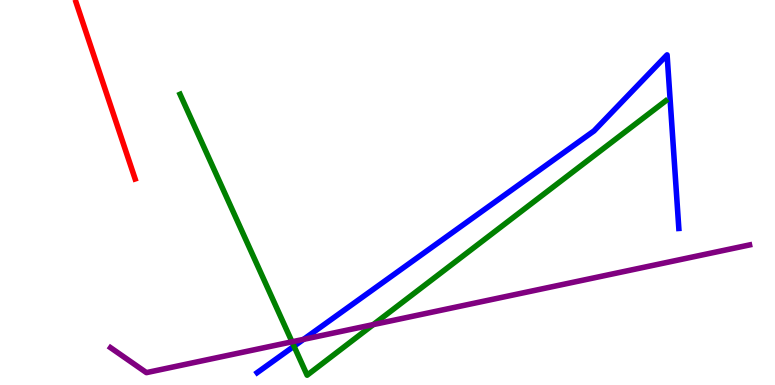[{'lines': ['blue', 'red'], 'intersections': []}, {'lines': ['green', 'red'], 'intersections': []}, {'lines': ['purple', 'red'], 'intersections': []}, {'lines': ['blue', 'green'], 'intersections': [{'x': 3.79, 'y': 1.01}]}, {'lines': ['blue', 'purple'], 'intersections': [{'x': 3.92, 'y': 1.19}]}, {'lines': ['green', 'purple'], 'intersections': [{'x': 3.77, 'y': 1.12}, {'x': 4.82, 'y': 1.57}]}]